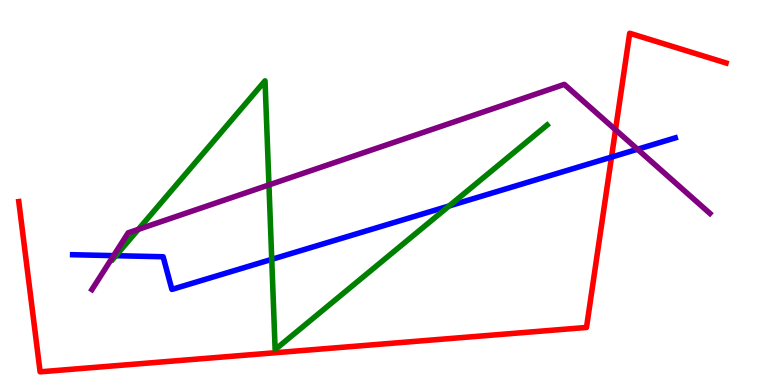[{'lines': ['blue', 'red'], 'intersections': [{'x': 7.89, 'y': 5.92}]}, {'lines': ['green', 'red'], 'intersections': []}, {'lines': ['purple', 'red'], 'intersections': [{'x': 7.94, 'y': 6.63}]}, {'lines': ['blue', 'green'], 'intersections': [{'x': 1.5, 'y': 3.36}, {'x': 3.51, 'y': 3.26}, {'x': 5.79, 'y': 4.65}]}, {'lines': ['blue', 'purple'], 'intersections': [{'x': 1.47, 'y': 3.36}, {'x': 8.23, 'y': 6.12}]}, {'lines': ['green', 'purple'], 'intersections': [{'x': 1.79, 'y': 4.04}, {'x': 3.47, 'y': 5.2}]}]